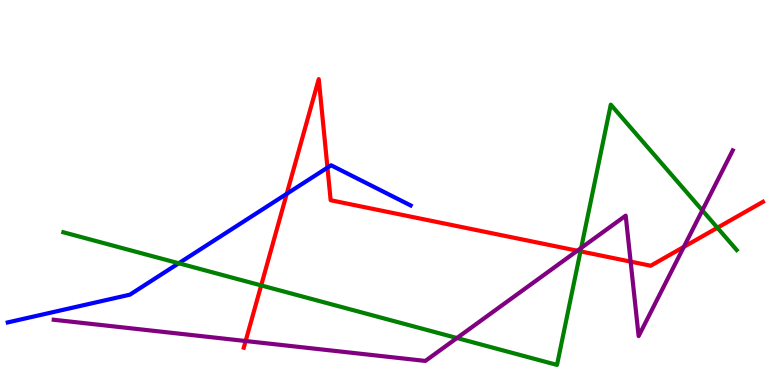[{'lines': ['blue', 'red'], 'intersections': [{'x': 3.7, 'y': 4.97}, {'x': 4.23, 'y': 5.65}]}, {'lines': ['green', 'red'], 'intersections': [{'x': 3.37, 'y': 2.59}, {'x': 7.49, 'y': 3.47}, {'x': 9.26, 'y': 4.08}]}, {'lines': ['purple', 'red'], 'intersections': [{'x': 3.17, 'y': 1.14}, {'x': 7.45, 'y': 3.49}, {'x': 8.14, 'y': 3.2}, {'x': 8.82, 'y': 3.59}]}, {'lines': ['blue', 'green'], 'intersections': [{'x': 2.31, 'y': 3.16}]}, {'lines': ['blue', 'purple'], 'intersections': []}, {'lines': ['green', 'purple'], 'intersections': [{'x': 5.9, 'y': 1.22}, {'x': 7.5, 'y': 3.56}, {'x': 9.06, 'y': 4.54}]}]